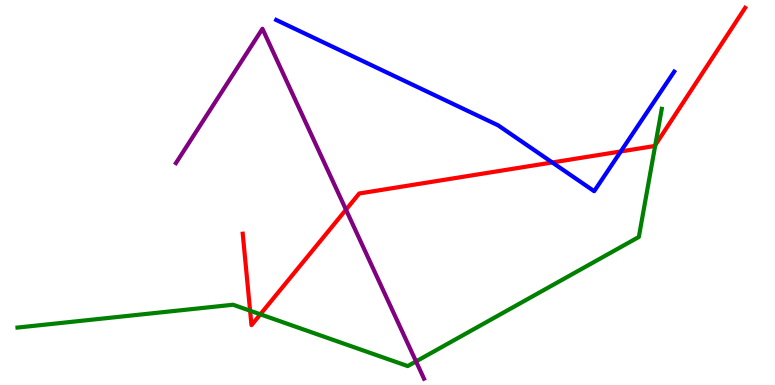[{'lines': ['blue', 'red'], 'intersections': [{'x': 7.13, 'y': 5.78}, {'x': 8.01, 'y': 6.07}]}, {'lines': ['green', 'red'], 'intersections': [{'x': 3.23, 'y': 1.93}, {'x': 3.36, 'y': 1.84}, {'x': 8.46, 'y': 6.23}]}, {'lines': ['purple', 'red'], 'intersections': [{'x': 4.46, 'y': 4.55}]}, {'lines': ['blue', 'green'], 'intersections': []}, {'lines': ['blue', 'purple'], 'intersections': []}, {'lines': ['green', 'purple'], 'intersections': [{'x': 5.37, 'y': 0.612}]}]